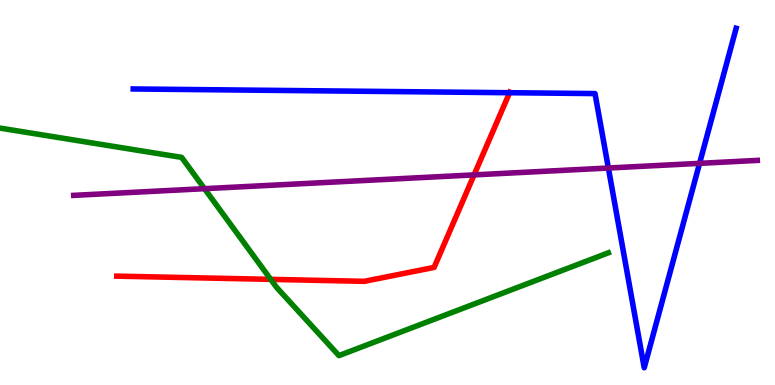[{'lines': ['blue', 'red'], 'intersections': [{'x': 6.58, 'y': 7.59}]}, {'lines': ['green', 'red'], 'intersections': [{'x': 3.49, 'y': 2.74}]}, {'lines': ['purple', 'red'], 'intersections': [{'x': 6.12, 'y': 5.46}]}, {'lines': ['blue', 'green'], 'intersections': []}, {'lines': ['blue', 'purple'], 'intersections': [{'x': 7.85, 'y': 5.64}, {'x': 9.03, 'y': 5.76}]}, {'lines': ['green', 'purple'], 'intersections': [{'x': 2.64, 'y': 5.1}]}]